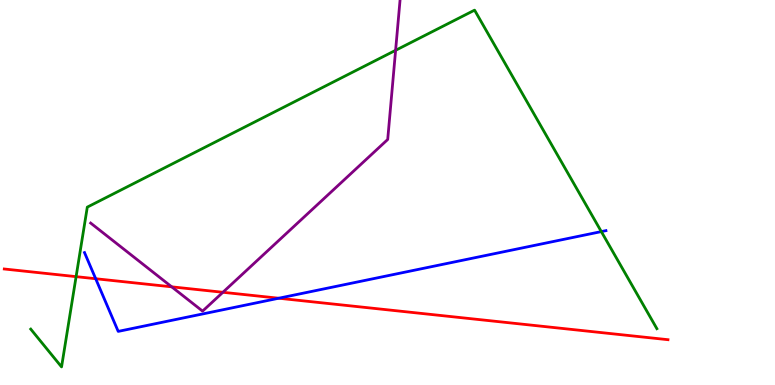[{'lines': ['blue', 'red'], 'intersections': [{'x': 1.23, 'y': 2.76}, {'x': 3.6, 'y': 2.25}]}, {'lines': ['green', 'red'], 'intersections': [{'x': 0.982, 'y': 2.81}]}, {'lines': ['purple', 'red'], 'intersections': [{'x': 2.22, 'y': 2.55}, {'x': 2.88, 'y': 2.41}]}, {'lines': ['blue', 'green'], 'intersections': [{'x': 7.76, 'y': 3.98}]}, {'lines': ['blue', 'purple'], 'intersections': []}, {'lines': ['green', 'purple'], 'intersections': [{'x': 5.1, 'y': 8.69}]}]